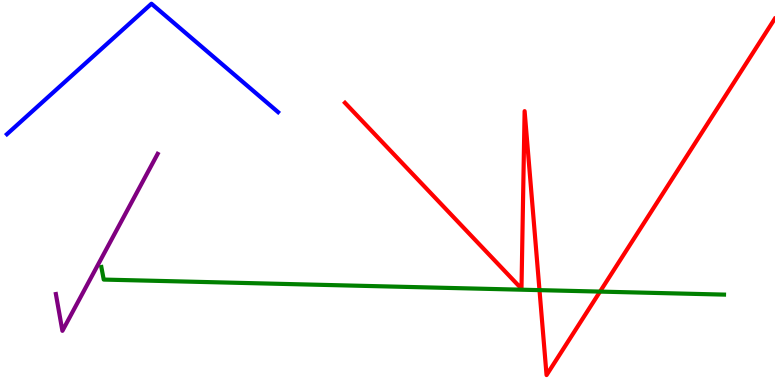[{'lines': ['blue', 'red'], 'intersections': []}, {'lines': ['green', 'red'], 'intersections': [{'x': 6.96, 'y': 2.46}, {'x': 7.74, 'y': 2.43}]}, {'lines': ['purple', 'red'], 'intersections': []}, {'lines': ['blue', 'green'], 'intersections': []}, {'lines': ['blue', 'purple'], 'intersections': []}, {'lines': ['green', 'purple'], 'intersections': []}]